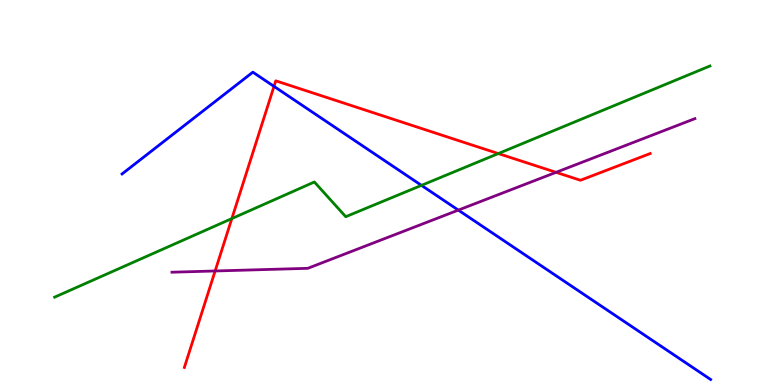[{'lines': ['blue', 'red'], 'intersections': [{'x': 3.54, 'y': 7.76}]}, {'lines': ['green', 'red'], 'intersections': [{'x': 2.99, 'y': 4.32}, {'x': 6.43, 'y': 6.01}]}, {'lines': ['purple', 'red'], 'intersections': [{'x': 2.78, 'y': 2.96}, {'x': 7.17, 'y': 5.52}]}, {'lines': ['blue', 'green'], 'intersections': [{'x': 5.44, 'y': 5.19}]}, {'lines': ['blue', 'purple'], 'intersections': [{'x': 5.91, 'y': 4.54}]}, {'lines': ['green', 'purple'], 'intersections': []}]